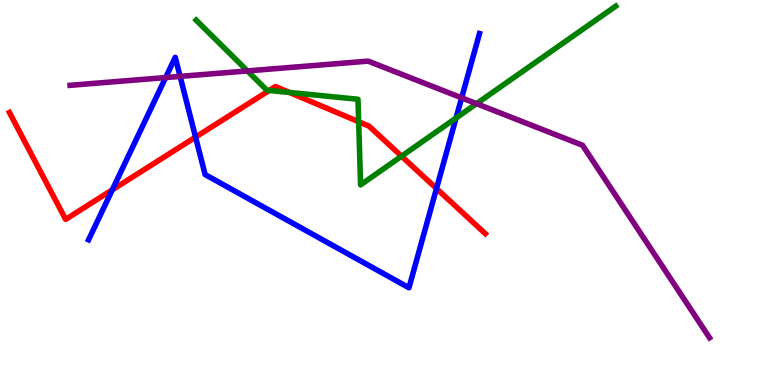[{'lines': ['blue', 'red'], 'intersections': [{'x': 1.45, 'y': 5.07}, {'x': 2.52, 'y': 6.44}, {'x': 5.63, 'y': 5.1}]}, {'lines': ['green', 'red'], 'intersections': [{'x': 3.47, 'y': 7.65}, {'x': 3.74, 'y': 7.6}, {'x': 4.63, 'y': 6.84}, {'x': 5.18, 'y': 5.94}]}, {'lines': ['purple', 'red'], 'intersections': []}, {'lines': ['blue', 'green'], 'intersections': [{'x': 5.88, 'y': 6.93}]}, {'lines': ['blue', 'purple'], 'intersections': [{'x': 2.14, 'y': 7.99}, {'x': 2.32, 'y': 8.02}, {'x': 5.96, 'y': 7.46}]}, {'lines': ['green', 'purple'], 'intersections': [{'x': 3.19, 'y': 8.16}, {'x': 6.15, 'y': 7.31}]}]